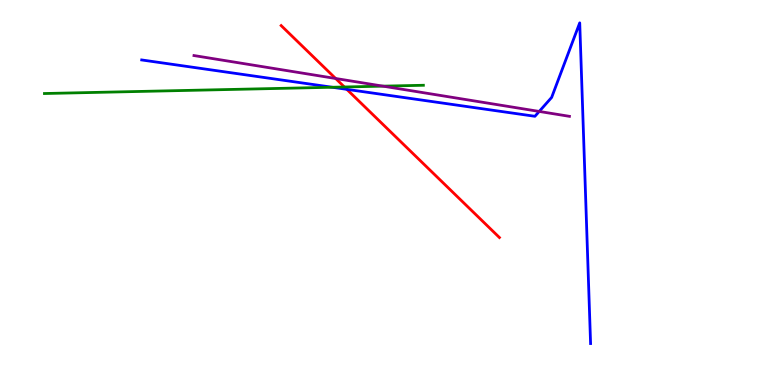[{'lines': ['blue', 'red'], 'intersections': [{'x': 4.48, 'y': 7.68}]}, {'lines': ['green', 'red'], 'intersections': [{'x': 4.44, 'y': 7.74}]}, {'lines': ['purple', 'red'], 'intersections': [{'x': 4.33, 'y': 7.96}]}, {'lines': ['blue', 'green'], 'intersections': [{'x': 4.29, 'y': 7.73}]}, {'lines': ['blue', 'purple'], 'intersections': [{'x': 6.96, 'y': 7.11}]}, {'lines': ['green', 'purple'], 'intersections': [{'x': 4.94, 'y': 7.76}]}]